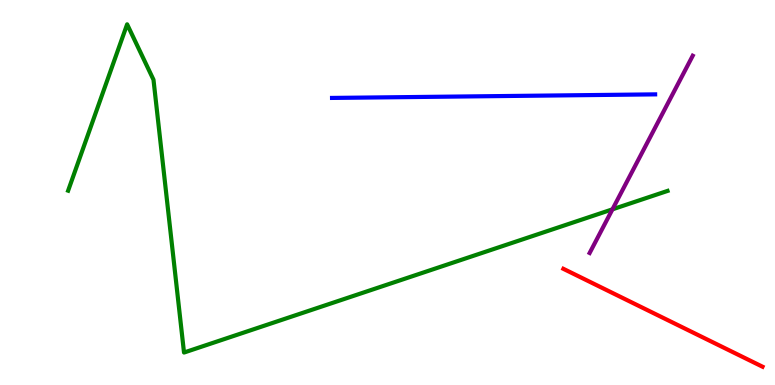[{'lines': ['blue', 'red'], 'intersections': []}, {'lines': ['green', 'red'], 'intersections': []}, {'lines': ['purple', 'red'], 'intersections': []}, {'lines': ['blue', 'green'], 'intersections': []}, {'lines': ['blue', 'purple'], 'intersections': []}, {'lines': ['green', 'purple'], 'intersections': [{'x': 7.9, 'y': 4.56}]}]